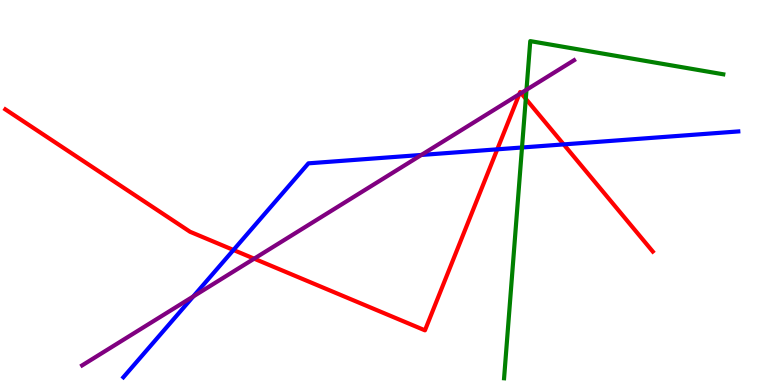[{'lines': ['blue', 'red'], 'intersections': [{'x': 3.01, 'y': 3.51}, {'x': 6.42, 'y': 6.12}, {'x': 7.27, 'y': 6.25}]}, {'lines': ['green', 'red'], 'intersections': [{'x': 6.78, 'y': 7.43}]}, {'lines': ['purple', 'red'], 'intersections': [{'x': 3.28, 'y': 3.28}, {'x': 6.7, 'y': 7.55}, {'x': 6.72, 'y': 7.58}]}, {'lines': ['blue', 'green'], 'intersections': [{'x': 6.74, 'y': 6.17}]}, {'lines': ['blue', 'purple'], 'intersections': [{'x': 2.49, 'y': 2.3}, {'x': 5.44, 'y': 5.98}]}, {'lines': ['green', 'purple'], 'intersections': [{'x': 6.79, 'y': 7.67}]}]